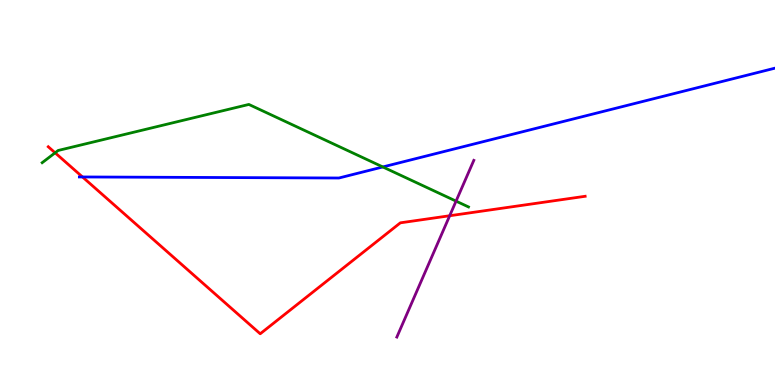[{'lines': ['blue', 'red'], 'intersections': [{'x': 1.06, 'y': 5.4}]}, {'lines': ['green', 'red'], 'intersections': [{'x': 0.711, 'y': 6.03}]}, {'lines': ['purple', 'red'], 'intersections': [{'x': 5.8, 'y': 4.4}]}, {'lines': ['blue', 'green'], 'intersections': [{'x': 4.94, 'y': 5.66}]}, {'lines': ['blue', 'purple'], 'intersections': []}, {'lines': ['green', 'purple'], 'intersections': [{'x': 5.88, 'y': 4.78}]}]